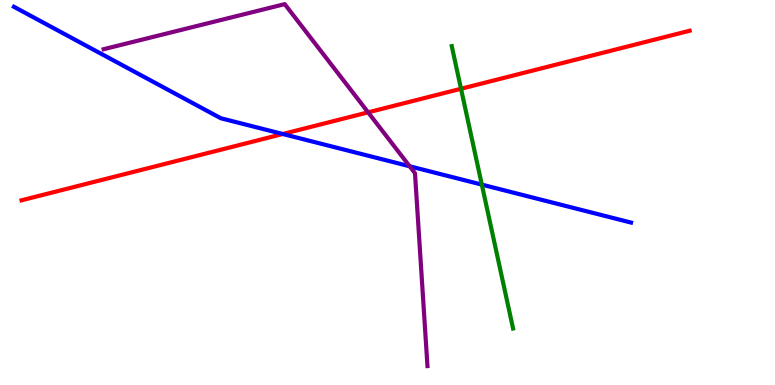[{'lines': ['blue', 'red'], 'intersections': [{'x': 3.65, 'y': 6.52}]}, {'lines': ['green', 'red'], 'intersections': [{'x': 5.95, 'y': 7.69}]}, {'lines': ['purple', 'red'], 'intersections': [{'x': 4.75, 'y': 7.08}]}, {'lines': ['blue', 'green'], 'intersections': [{'x': 6.22, 'y': 5.2}]}, {'lines': ['blue', 'purple'], 'intersections': [{'x': 5.29, 'y': 5.68}]}, {'lines': ['green', 'purple'], 'intersections': []}]